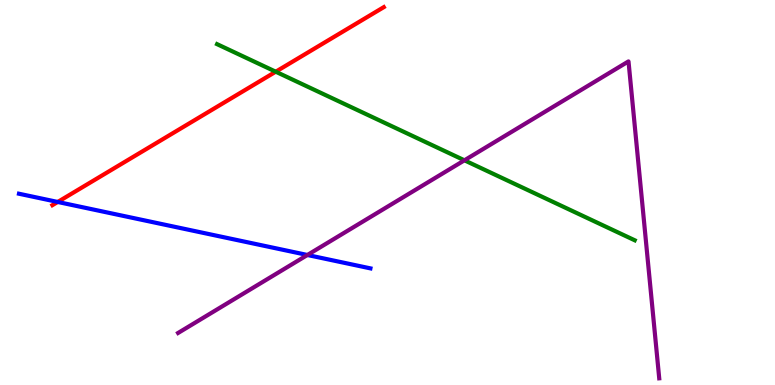[{'lines': ['blue', 'red'], 'intersections': [{'x': 0.745, 'y': 4.75}]}, {'lines': ['green', 'red'], 'intersections': [{'x': 3.56, 'y': 8.14}]}, {'lines': ['purple', 'red'], 'intersections': []}, {'lines': ['blue', 'green'], 'intersections': []}, {'lines': ['blue', 'purple'], 'intersections': [{'x': 3.97, 'y': 3.38}]}, {'lines': ['green', 'purple'], 'intersections': [{'x': 5.99, 'y': 5.84}]}]